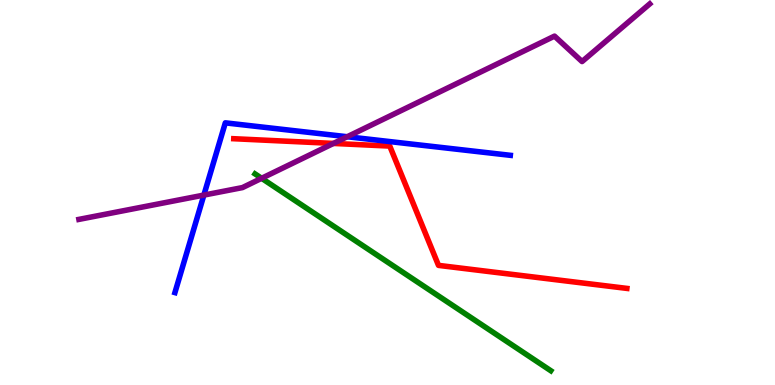[{'lines': ['blue', 'red'], 'intersections': []}, {'lines': ['green', 'red'], 'intersections': []}, {'lines': ['purple', 'red'], 'intersections': [{'x': 4.3, 'y': 6.27}]}, {'lines': ['blue', 'green'], 'intersections': []}, {'lines': ['blue', 'purple'], 'intersections': [{'x': 2.63, 'y': 4.93}, {'x': 4.48, 'y': 6.45}]}, {'lines': ['green', 'purple'], 'intersections': [{'x': 3.38, 'y': 5.37}]}]